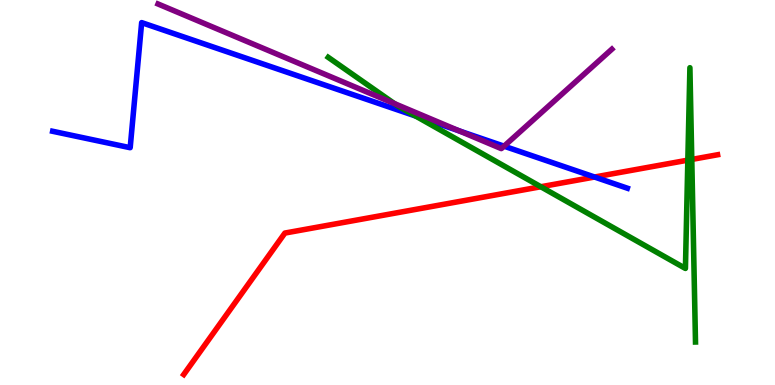[{'lines': ['blue', 'red'], 'intersections': [{'x': 7.67, 'y': 5.4}]}, {'lines': ['green', 'red'], 'intersections': [{'x': 6.98, 'y': 5.15}, {'x': 8.88, 'y': 5.84}, {'x': 8.93, 'y': 5.86}]}, {'lines': ['purple', 'red'], 'intersections': []}, {'lines': ['blue', 'green'], 'intersections': [{'x': 5.36, 'y': 6.99}]}, {'lines': ['blue', 'purple'], 'intersections': [{'x': 5.92, 'y': 6.6}, {'x': 6.5, 'y': 6.2}]}, {'lines': ['green', 'purple'], 'intersections': [{'x': 5.09, 'y': 7.31}]}]